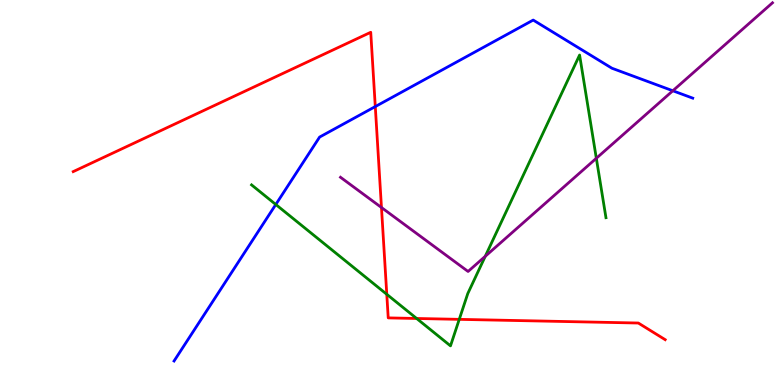[{'lines': ['blue', 'red'], 'intersections': [{'x': 4.84, 'y': 7.23}]}, {'lines': ['green', 'red'], 'intersections': [{'x': 4.99, 'y': 2.36}, {'x': 5.38, 'y': 1.73}, {'x': 5.93, 'y': 1.71}]}, {'lines': ['purple', 'red'], 'intersections': [{'x': 4.92, 'y': 4.61}]}, {'lines': ['blue', 'green'], 'intersections': [{'x': 3.56, 'y': 4.69}]}, {'lines': ['blue', 'purple'], 'intersections': [{'x': 8.68, 'y': 7.64}]}, {'lines': ['green', 'purple'], 'intersections': [{'x': 6.26, 'y': 3.34}, {'x': 7.69, 'y': 5.89}]}]